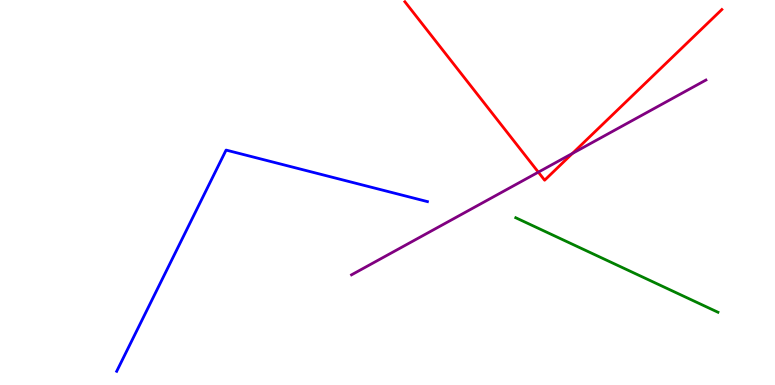[{'lines': ['blue', 'red'], 'intersections': []}, {'lines': ['green', 'red'], 'intersections': []}, {'lines': ['purple', 'red'], 'intersections': [{'x': 6.95, 'y': 5.53}, {'x': 7.39, 'y': 6.02}]}, {'lines': ['blue', 'green'], 'intersections': []}, {'lines': ['blue', 'purple'], 'intersections': []}, {'lines': ['green', 'purple'], 'intersections': []}]